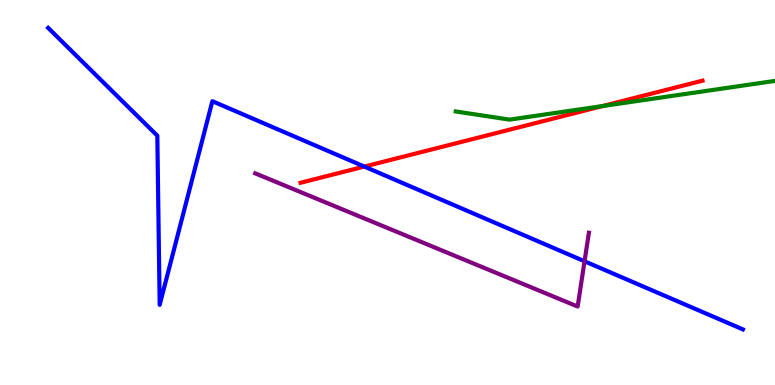[{'lines': ['blue', 'red'], 'intersections': [{'x': 4.7, 'y': 5.67}]}, {'lines': ['green', 'red'], 'intersections': [{'x': 7.77, 'y': 7.25}]}, {'lines': ['purple', 'red'], 'intersections': []}, {'lines': ['blue', 'green'], 'intersections': []}, {'lines': ['blue', 'purple'], 'intersections': [{'x': 7.54, 'y': 3.21}]}, {'lines': ['green', 'purple'], 'intersections': []}]